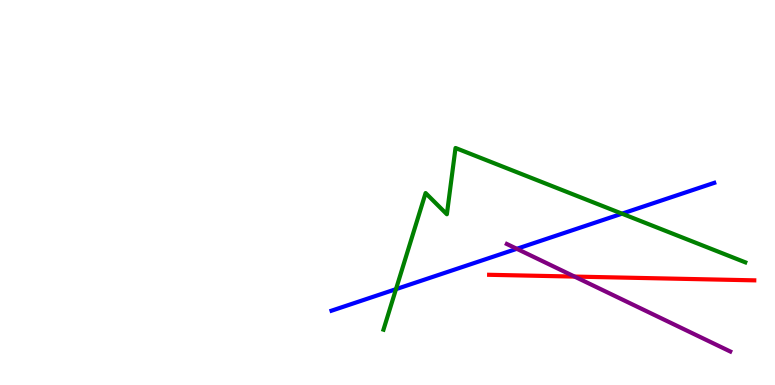[{'lines': ['blue', 'red'], 'intersections': []}, {'lines': ['green', 'red'], 'intersections': []}, {'lines': ['purple', 'red'], 'intersections': [{'x': 7.41, 'y': 2.82}]}, {'lines': ['blue', 'green'], 'intersections': [{'x': 5.11, 'y': 2.49}, {'x': 8.03, 'y': 4.45}]}, {'lines': ['blue', 'purple'], 'intersections': [{'x': 6.67, 'y': 3.54}]}, {'lines': ['green', 'purple'], 'intersections': []}]